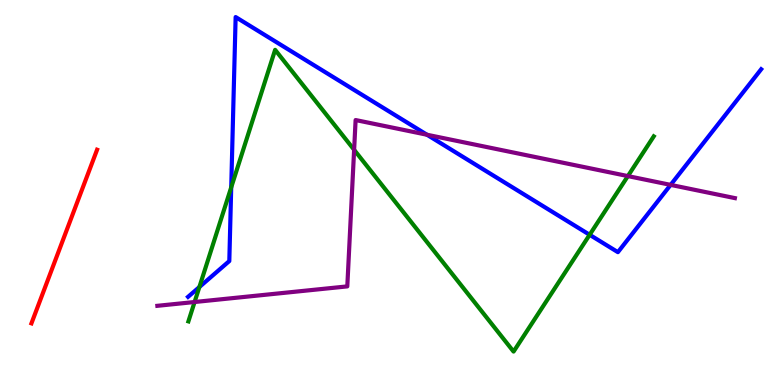[{'lines': ['blue', 'red'], 'intersections': []}, {'lines': ['green', 'red'], 'intersections': []}, {'lines': ['purple', 'red'], 'intersections': []}, {'lines': ['blue', 'green'], 'intersections': [{'x': 2.57, 'y': 2.54}, {'x': 2.98, 'y': 5.13}, {'x': 7.61, 'y': 3.9}]}, {'lines': ['blue', 'purple'], 'intersections': [{'x': 5.51, 'y': 6.5}, {'x': 8.65, 'y': 5.2}]}, {'lines': ['green', 'purple'], 'intersections': [{'x': 2.51, 'y': 2.16}, {'x': 4.57, 'y': 6.11}, {'x': 8.1, 'y': 5.43}]}]